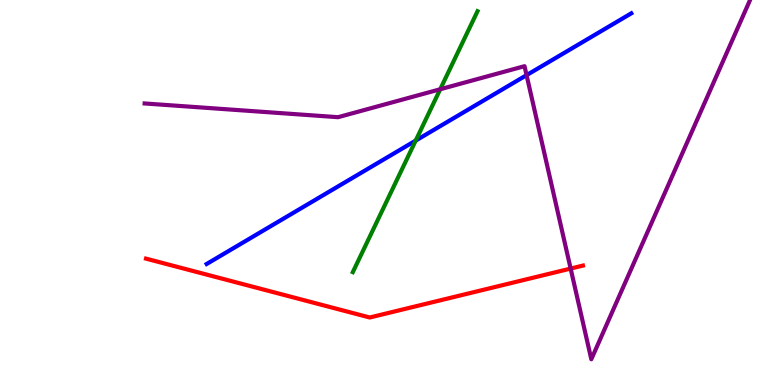[{'lines': ['blue', 'red'], 'intersections': []}, {'lines': ['green', 'red'], 'intersections': []}, {'lines': ['purple', 'red'], 'intersections': [{'x': 7.36, 'y': 3.02}]}, {'lines': ['blue', 'green'], 'intersections': [{'x': 5.36, 'y': 6.35}]}, {'lines': ['blue', 'purple'], 'intersections': [{'x': 6.79, 'y': 8.05}]}, {'lines': ['green', 'purple'], 'intersections': [{'x': 5.68, 'y': 7.68}]}]